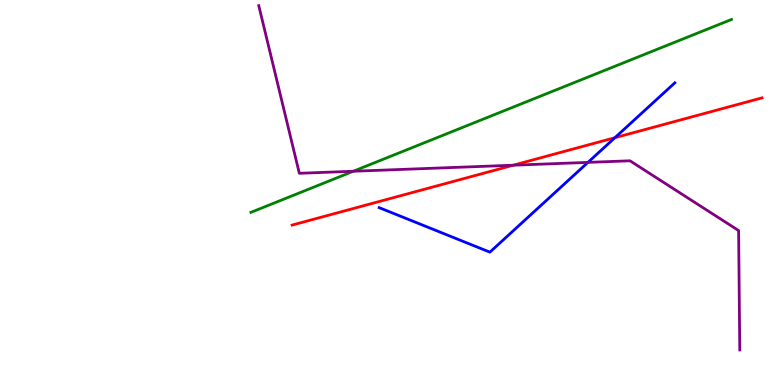[{'lines': ['blue', 'red'], 'intersections': [{'x': 7.93, 'y': 6.42}]}, {'lines': ['green', 'red'], 'intersections': []}, {'lines': ['purple', 'red'], 'intersections': [{'x': 6.62, 'y': 5.71}]}, {'lines': ['blue', 'green'], 'intersections': []}, {'lines': ['blue', 'purple'], 'intersections': [{'x': 7.59, 'y': 5.78}]}, {'lines': ['green', 'purple'], 'intersections': [{'x': 4.56, 'y': 5.55}]}]